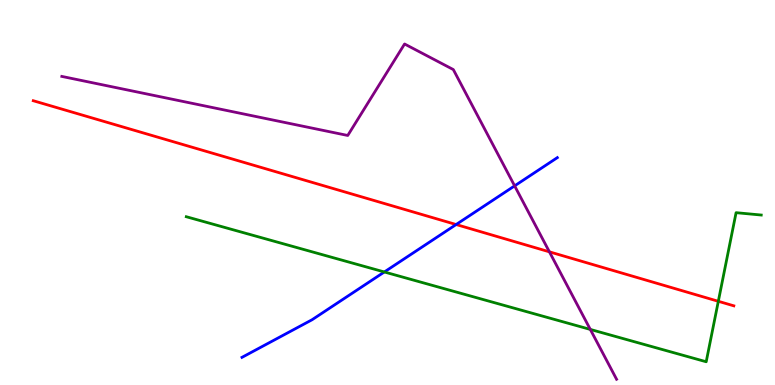[{'lines': ['blue', 'red'], 'intersections': [{'x': 5.89, 'y': 4.17}]}, {'lines': ['green', 'red'], 'intersections': [{'x': 9.27, 'y': 2.17}]}, {'lines': ['purple', 'red'], 'intersections': [{'x': 7.09, 'y': 3.46}]}, {'lines': ['blue', 'green'], 'intersections': [{'x': 4.96, 'y': 2.94}]}, {'lines': ['blue', 'purple'], 'intersections': [{'x': 6.64, 'y': 5.17}]}, {'lines': ['green', 'purple'], 'intersections': [{'x': 7.62, 'y': 1.44}]}]